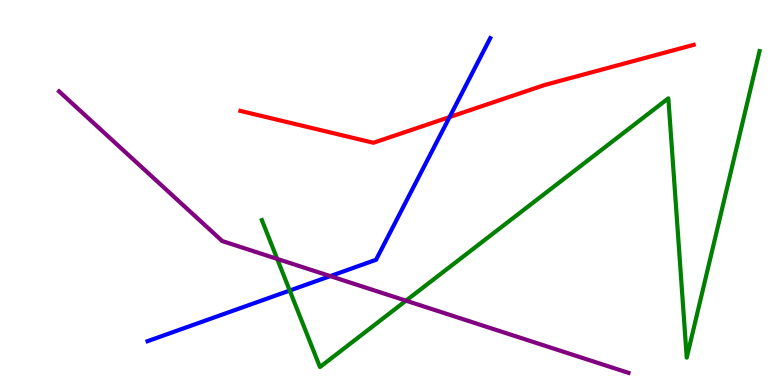[{'lines': ['blue', 'red'], 'intersections': [{'x': 5.8, 'y': 6.96}]}, {'lines': ['green', 'red'], 'intersections': []}, {'lines': ['purple', 'red'], 'intersections': []}, {'lines': ['blue', 'green'], 'intersections': [{'x': 3.74, 'y': 2.45}]}, {'lines': ['blue', 'purple'], 'intersections': [{'x': 4.26, 'y': 2.83}]}, {'lines': ['green', 'purple'], 'intersections': [{'x': 3.58, 'y': 3.28}, {'x': 5.24, 'y': 2.19}]}]